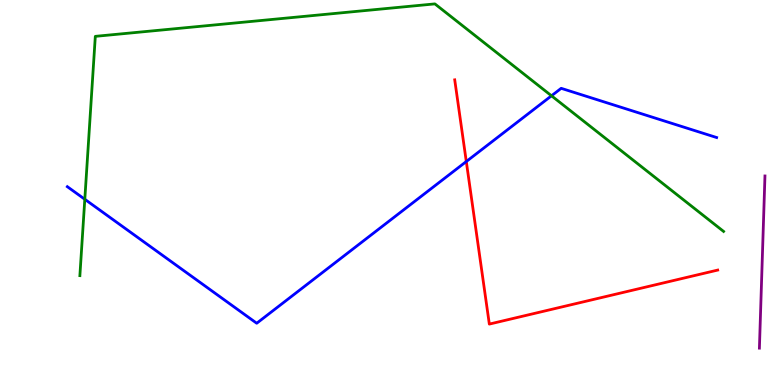[{'lines': ['blue', 'red'], 'intersections': [{'x': 6.02, 'y': 5.8}]}, {'lines': ['green', 'red'], 'intersections': []}, {'lines': ['purple', 'red'], 'intersections': []}, {'lines': ['blue', 'green'], 'intersections': [{'x': 1.09, 'y': 4.82}, {'x': 7.12, 'y': 7.51}]}, {'lines': ['blue', 'purple'], 'intersections': []}, {'lines': ['green', 'purple'], 'intersections': []}]